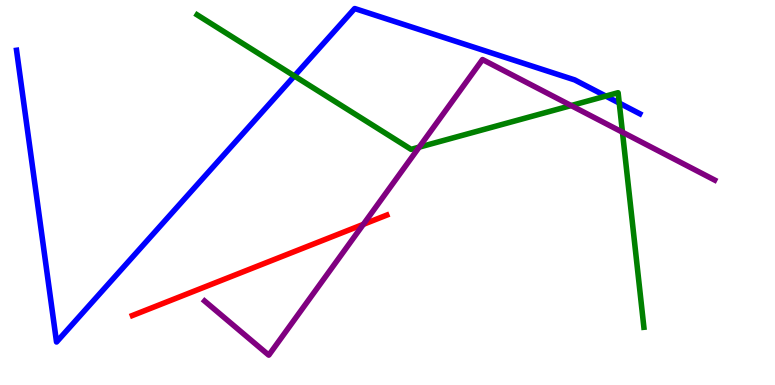[{'lines': ['blue', 'red'], 'intersections': []}, {'lines': ['green', 'red'], 'intersections': []}, {'lines': ['purple', 'red'], 'intersections': [{'x': 4.69, 'y': 4.17}]}, {'lines': ['blue', 'green'], 'intersections': [{'x': 3.8, 'y': 8.03}, {'x': 7.82, 'y': 7.5}, {'x': 7.99, 'y': 7.32}]}, {'lines': ['blue', 'purple'], 'intersections': []}, {'lines': ['green', 'purple'], 'intersections': [{'x': 5.41, 'y': 6.18}, {'x': 7.37, 'y': 7.26}, {'x': 8.03, 'y': 6.57}]}]